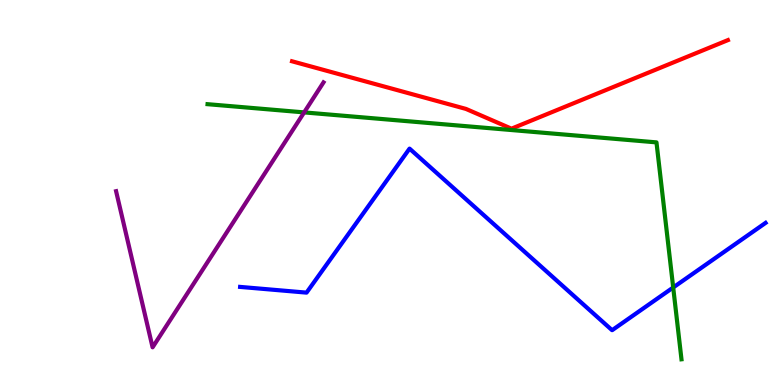[{'lines': ['blue', 'red'], 'intersections': []}, {'lines': ['green', 'red'], 'intersections': []}, {'lines': ['purple', 'red'], 'intersections': []}, {'lines': ['blue', 'green'], 'intersections': [{'x': 8.69, 'y': 2.53}]}, {'lines': ['blue', 'purple'], 'intersections': []}, {'lines': ['green', 'purple'], 'intersections': [{'x': 3.92, 'y': 7.08}]}]